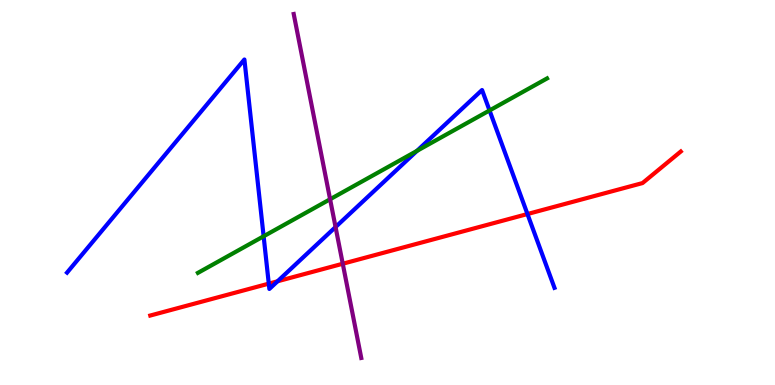[{'lines': ['blue', 'red'], 'intersections': [{'x': 3.47, 'y': 2.63}, {'x': 3.58, 'y': 2.69}, {'x': 6.81, 'y': 4.44}]}, {'lines': ['green', 'red'], 'intersections': []}, {'lines': ['purple', 'red'], 'intersections': [{'x': 4.42, 'y': 3.15}]}, {'lines': ['blue', 'green'], 'intersections': [{'x': 3.4, 'y': 3.86}, {'x': 5.38, 'y': 6.08}, {'x': 6.32, 'y': 7.13}]}, {'lines': ['blue', 'purple'], 'intersections': [{'x': 4.33, 'y': 4.1}]}, {'lines': ['green', 'purple'], 'intersections': [{'x': 4.26, 'y': 4.82}]}]